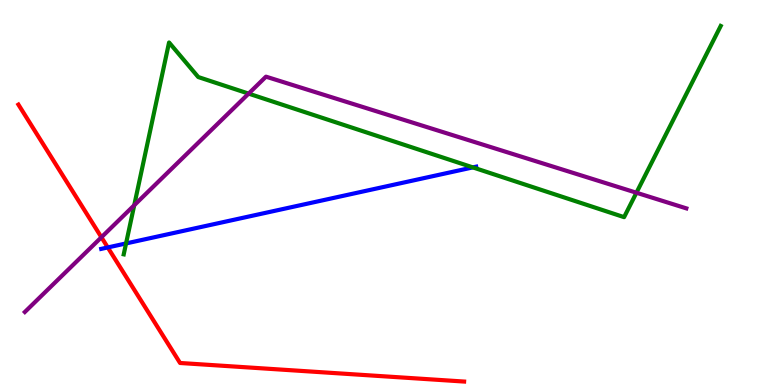[{'lines': ['blue', 'red'], 'intersections': [{'x': 1.39, 'y': 3.57}]}, {'lines': ['green', 'red'], 'intersections': []}, {'lines': ['purple', 'red'], 'intersections': [{'x': 1.31, 'y': 3.84}]}, {'lines': ['blue', 'green'], 'intersections': [{'x': 1.63, 'y': 3.68}, {'x': 6.1, 'y': 5.65}]}, {'lines': ['blue', 'purple'], 'intersections': []}, {'lines': ['green', 'purple'], 'intersections': [{'x': 1.73, 'y': 4.67}, {'x': 3.21, 'y': 7.57}, {'x': 8.21, 'y': 4.99}]}]